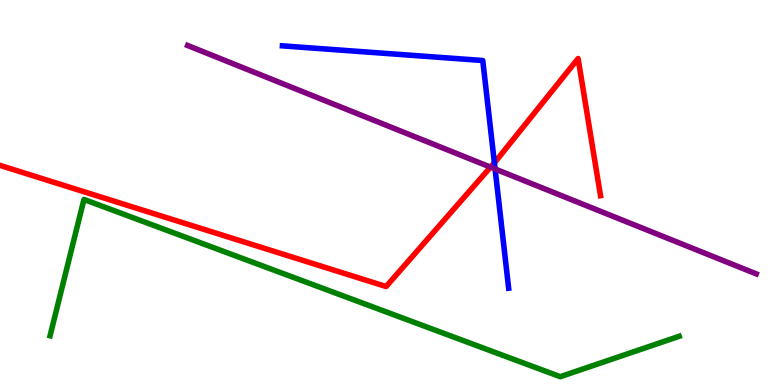[{'lines': ['blue', 'red'], 'intersections': [{'x': 6.38, 'y': 5.77}]}, {'lines': ['green', 'red'], 'intersections': []}, {'lines': ['purple', 'red'], 'intersections': [{'x': 6.33, 'y': 5.66}]}, {'lines': ['blue', 'green'], 'intersections': []}, {'lines': ['blue', 'purple'], 'intersections': [{'x': 6.39, 'y': 5.61}]}, {'lines': ['green', 'purple'], 'intersections': []}]